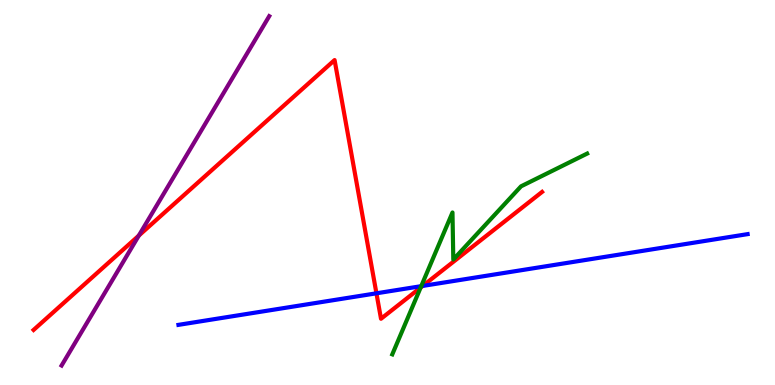[{'lines': ['blue', 'red'], 'intersections': [{'x': 4.86, 'y': 2.38}, {'x': 5.45, 'y': 2.57}]}, {'lines': ['green', 'red'], 'intersections': [{'x': 5.43, 'y': 2.53}]}, {'lines': ['purple', 'red'], 'intersections': [{'x': 1.79, 'y': 3.88}]}, {'lines': ['blue', 'green'], 'intersections': [{'x': 5.44, 'y': 2.57}]}, {'lines': ['blue', 'purple'], 'intersections': []}, {'lines': ['green', 'purple'], 'intersections': []}]